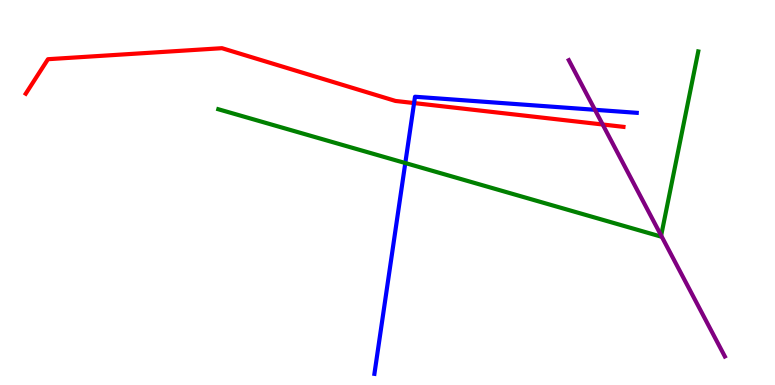[{'lines': ['blue', 'red'], 'intersections': [{'x': 5.34, 'y': 7.32}]}, {'lines': ['green', 'red'], 'intersections': []}, {'lines': ['purple', 'red'], 'intersections': [{'x': 7.78, 'y': 6.77}]}, {'lines': ['blue', 'green'], 'intersections': [{'x': 5.23, 'y': 5.77}]}, {'lines': ['blue', 'purple'], 'intersections': [{'x': 7.68, 'y': 7.15}]}, {'lines': ['green', 'purple'], 'intersections': [{'x': 8.53, 'y': 3.88}]}]